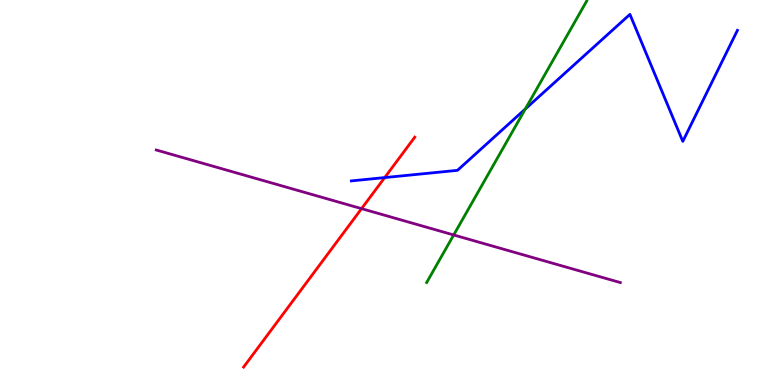[{'lines': ['blue', 'red'], 'intersections': [{'x': 4.96, 'y': 5.39}]}, {'lines': ['green', 'red'], 'intersections': []}, {'lines': ['purple', 'red'], 'intersections': [{'x': 4.67, 'y': 4.58}]}, {'lines': ['blue', 'green'], 'intersections': [{'x': 6.78, 'y': 7.17}]}, {'lines': ['blue', 'purple'], 'intersections': []}, {'lines': ['green', 'purple'], 'intersections': [{'x': 5.85, 'y': 3.9}]}]